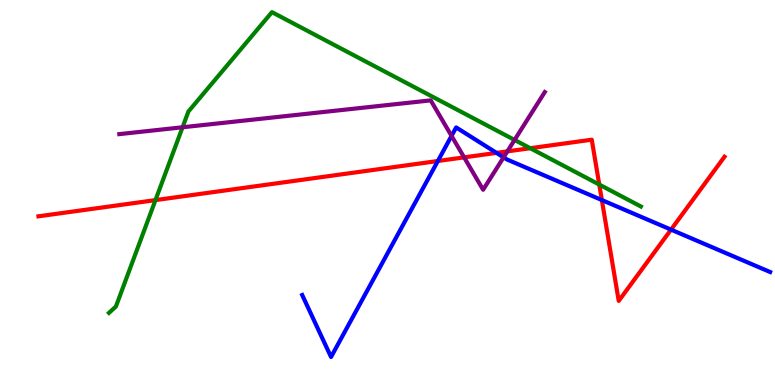[{'lines': ['blue', 'red'], 'intersections': [{'x': 5.65, 'y': 5.82}, {'x': 6.41, 'y': 6.03}, {'x': 7.77, 'y': 4.8}, {'x': 8.66, 'y': 4.04}]}, {'lines': ['green', 'red'], 'intersections': [{'x': 2.01, 'y': 4.8}, {'x': 6.84, 'y': 6.15}, {'x': 7.73, 'y': 5.21}]}, {'lines': ['purple', 'red'], 'intersections': [{'x': 5.99, 'y': 5.91}, {'x': 6.55, 'y': 6.07}]}, {'lines': ['blue', 'green'], 'intersections': []}, {'lines': ['blue', 'purple'], 'intersections': [{'x': 5.83, 'y': 6.47}, {'x': 6.5, 'y': 5.91}]}, {'lines': ['green', 'purple'], 'intersections': [{'x': 2.36, 'y': 6.69}, {'x': 6.64, 'y': 6.37}]}]